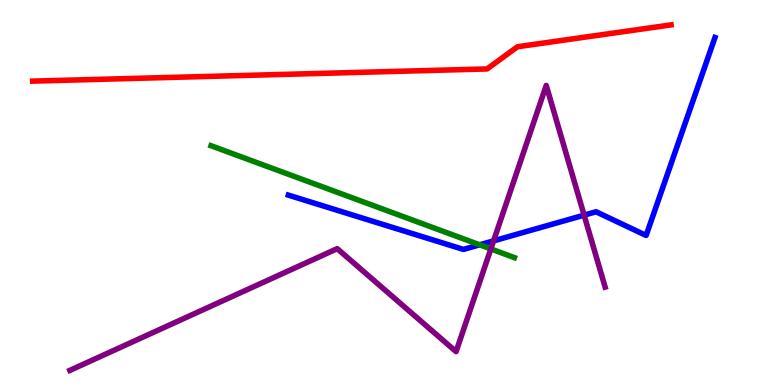[{'lines': ['blue', 'red'], 'intersections': []}, {'lines': ['green', 'red'], 'intersections': []}, {'lines': ['purple', 'red'], 'intersections': []}, {'lines': ['blue', 'green'], 'intersections': [{'x': 6.19, 'y': 3.64}]}, {'lines': ['blue', 'purple'], 'intersections': [{'x': 6.37, 'y': 3.74}, {'x': 7.54, 'y': 4.41}]}, {'lines': ['green', 'purple'], 'intersections': [{'x': 6.33, 'y': 3.53}]}]